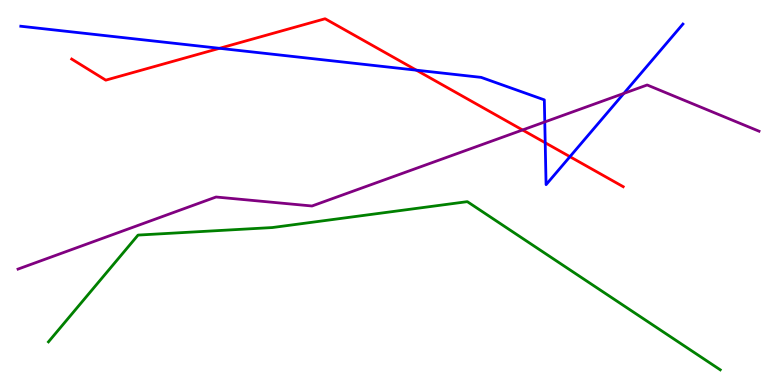[{'lines': ['blue', 'red'], 'intersections': [{'x': 2.83, 'y': 8.75}, {'x': 5.37, 'y': 8.18}, {'x': 7.03, 'y': 6.29}, {'x': 7.35, 'y': 5.93}]}, {'lines': ['green', 'red'], 'intersections': []}, {'lines': ['purple', 'red'], 'intersections': [{'x': 6.74, 'y': 6.62}]}, {'lines': ['blue', 'green'], 'intersections': []}, {'lines': ['blue', 'purple'], 'intersections': [{'x': 7.03, 'y': 6.83}, {'x': 8.05, 'y': 7.57}]}, {'lines': ['green', 'purple'], 'intersections': []}]